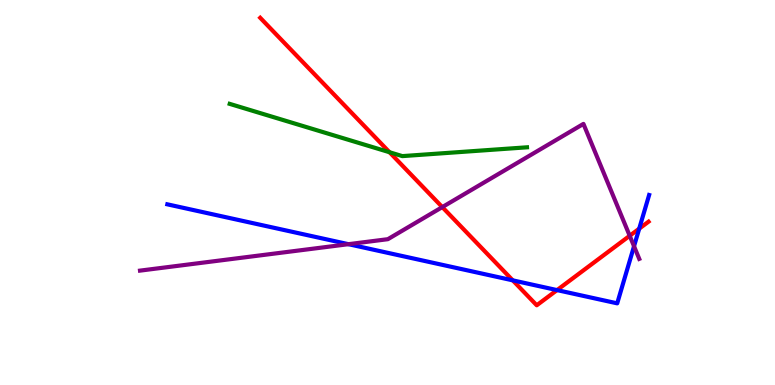[{'lines': ['blue', 'red'], 'intersections': [{'x': 6.62, 'y': 2.72}, {'x': 7.19, 'y': 2.47}, {'x': 8.25, 'y': 4.06}]}, {'lines': ['green', 'red'], 'intersections': [{'x': 5.03, 'y': 6.05}]}, {'lines': ['purple', 'red'], 'intersections': [{'x': 5.71, 'y': 4.62}, {'x': 8.13, 'y': 3.88}]}, {'lines': ['blue', 'green'], 'intersections': []}, {'lines': ['blue', 'purple'], 'intersections': [{'x': 4.5, 'y': 3.66}, {'x': 8.18, 'y': 3.6}]}, {'lines': ['green', 'purple'], 'intersections': []}]